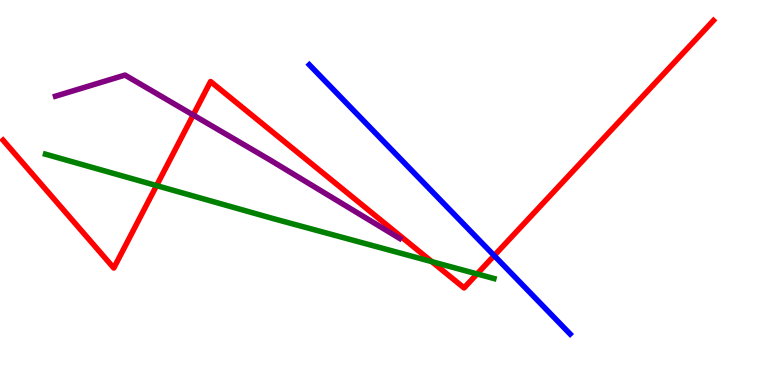[{'lines': ['blue', 'red'], 'intersections': [{'x': 6.38, 'y': 3.36}]}, {'lines': ['green', 'red'], 'intersections': [{'x': 2.02, 'y': 5.18}, {'x': 5.57, 'y': 3.2}, {'x': 6.16, 'y': 2.88}]}, {'lines': ['purple', 'red'], 'intersections': [{'x': 2.49, 'y': 7.01}]}, {'lines': ['blue', 'green'], 'intersections': []}, {'lines': ['blue', 'purple'], 'intersections': []}, {'lines': ['green', 'purple'], 'intersections': []}]